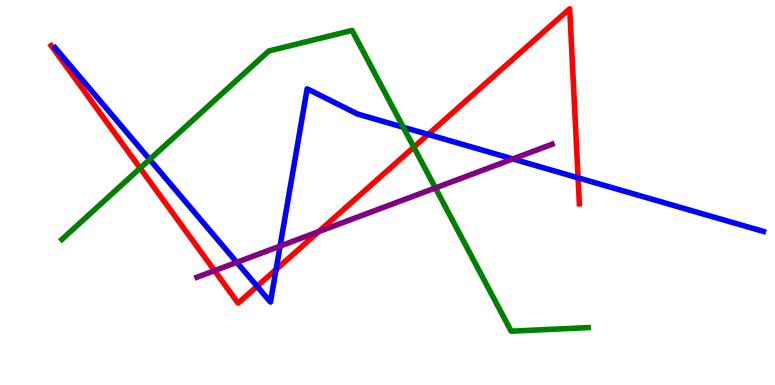[{'lines': ['blue', 'red'], 'intersections': [{'x': 3.32, 'y': 2.56}, {'x': 3.56, 'y': 3.0}, {'x': 5.52, 'y': 6.51}, {'x': 7.46, 'y': 5.38}]}, {'lines': ['green', 'red'], 'intersections': [{'x': 1.81, 'y': 5.63}, {'x': 5.34, 'y': 6.18}]}, {'lines': ['purple', 'red'], 'intersections': [{'x': 2.77, 'y': 2.97}, {'x': 4.11, 'y': 3.98}]}, {'lines': ['blue', 'green'], 'intersections': [{'x': 1.93, 'y': 5.86}, {'x': 5.2, 'y': 6.7}]}, {'lines': ['blue', 'purple'], 'intersections': [{'x': 3.06, 'y': 3.19}, {'x': 3.61, 'y': 3.61}, {'x': 6.62, 'y': 5.87}]}, {'lines': ['green', 'purple'], 'intersections': [{'x': 5.62, 'y': 5.12}]}]